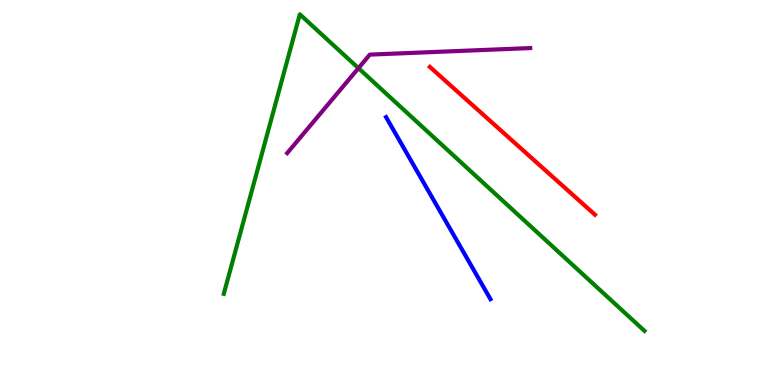[{'lines': ['blue', 'red'], 'intersections': []}, {'lines': ['green', 'red'], 'intersections': []}, {'lines': ['purple', 'red'], 'intersections': []}, {'lines': ['blue', 'green'], 'intersections': []}, {'lines': ['blue', 'purple'], 'intersections': []}, {'lines': ['green', 'purple'], 'intersections': [{'x': 4.63, 'y': 8.23}]}]